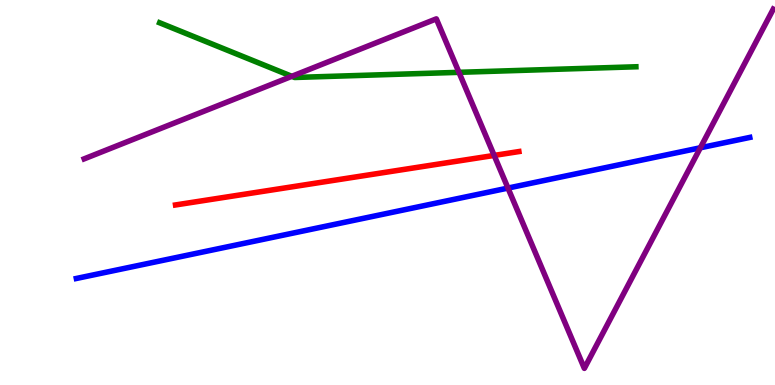[{'lines': ['blue', 'red'], 'intersections': []}, {'lines': ['green', 'red'], 'intersections': []}, {'lines': ['purple', 'red'], 'intersections': [{'x': 6.38, 'y': 5.96}]}, {'lines': ['blue', 'green'], 'intersections': []}, {'lines': ['blue', 'purple'], 'intersections': [{'x': 6.55, 'y': 5.12}, {'x': 9.04, 'y': 6.16}]}, {'lines': ['green', 'purple'], 'intersections': [{'x': 3.77, 'y': 8.02}, {'x': 5.92, 'y': 8.12}]}]